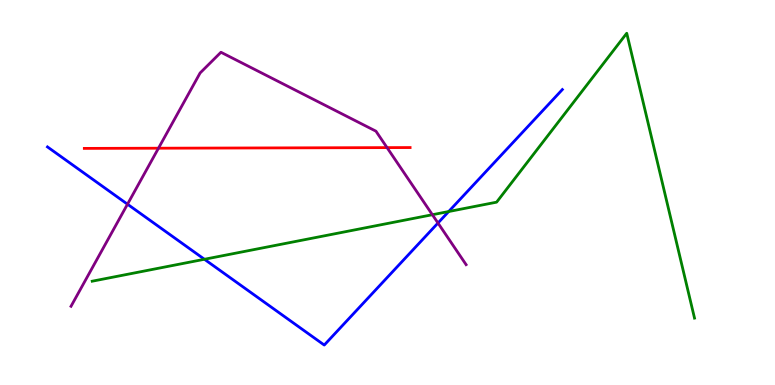[{'lines': ['blue', 'red'], 'intersections': []}, {'lines': ['green', 'red'], 'intersections': []}, {'lines': ['purple', 'red'], 'intersections': [{'x': 2.04, 'y': 6.15}, {'x': 4.99, 'y': 6.17}]}, {'lines': ['blue', 'green'], 'intersections': [{'x': 2.64, 'y': 3.27}, {'x': 5.79, 'y': 4.51}]}, {'lines': ['blue', 'purple'], 'intersections': [{'x': 1.65, 'y': 4.7}, {'x': 5.65, 'y': 4.21}]}, {'lines': ['green', 'purple'], 'intersections': [{'x': 5.58, 'y': 4.42}]}]